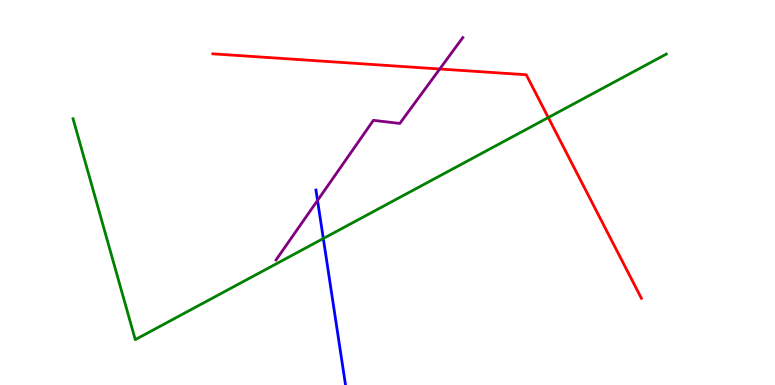[{'lines': ['blue', 'red'], 'intersections': []}, {'lines': ['green', 'red'], 'intersections': [{'x': 7.07, 'y': 6.95}]}, {'lines': ['purple', 'red'], 'intersections': [{'x': 5.67, 'y': 8.21}]}, {'lines': ['blue', 'green'], 'intersections': [{'x': 4.17, 'y': 3.8}]}, {'lines': ['blue', 'purple'], 'intersections': [{'x': 4.1, 'y': 4.79}]}, {'lines': ['green', 'purple'], 'intersections': []}]